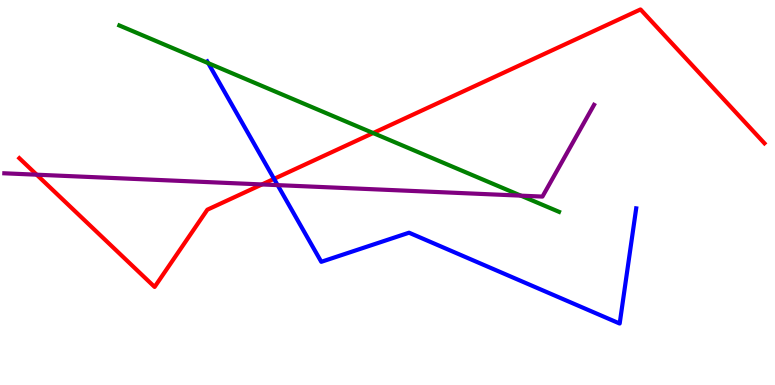[{'lines': ['blue', 'red'], 'intersections': [{'x': 3.54, 'y': 5.35}]}, {'lines': ['green', 'red'], 'intersections': [{'x': 4.81, 'y': 6.54}]}, {'lines': ['purple', 'red'], 'intersections': [{'x': 0.473, 'y': 5.46}, {'x': 3.38, 'y': 5.21}]}, {'lines': ['blue', 'green'], 'intersections': [{'x': 2.69, 'y': 8.36}]}, {'lines': ['blue', 'purple'], 'intersections': [{'x': 3.58, 'y': 5.19}]}, {'lines': ['green', 'purple'], 'intersections': [{'x': 6.72, 'y': 4.92}]}]